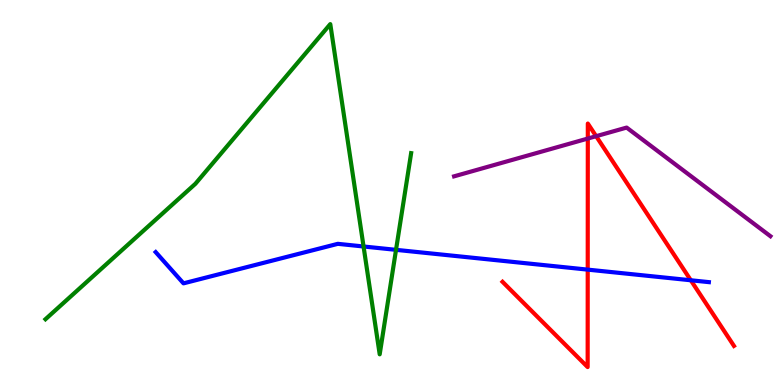[{'lines': ['blue', 'red'], 'intersections': [{'x': 7.58, 'y': 3.0}, {'x': 8.91, 'y': 2.72}]}, {'lines': ['green', 'red'], 'intersections': []}, {'lines': ['purple', 'red'], 'intersections': [{'x': 7.58, 'y': 6.4}, {'x': 7.69, 'y': 6.46}]}, {'lines': ['blue', 'green'], 'intersections': [{'x': 4.69, 'y': 3.6}, {'x': 5.11, 'y': 3.51}]}, {'lines': ['blue', 'purple'], 'intersections': []}, {'lines': ['green', 'purple'], 'intersections': []}]